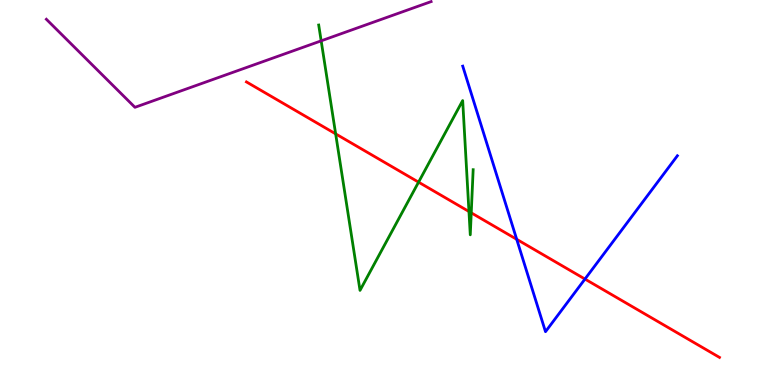[{'lines': ['blue', 'red'], 'intersections': [{'x': 6.67, 'y': 3.78}, {'x': 7.55, 'y': 2.75}]}, {'lines': ['green', 'red'], 'intersections': [{'x': 4.33, 'y': 6.52}, {'x': 5.4, 'y': 5.27}, {'x': 6.05, 'y': 4.51}, {'x': 6.08, 'y': 4.47}]}, {'lines': ['purple', 'red'], 'intersections': []}, {'lines': ['blue', 'green'], 'intersections': []}, {'lines': ['blue', 'purple'], 'intersections': []}, {'lines': ['green', 'purple'], 'intersections': [{'x': 4.14, 'y': 8.94}]}]